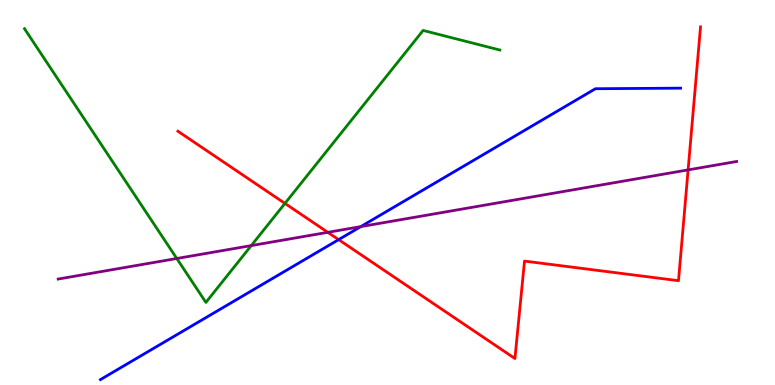[{'lines': ['blue', 'red'], 'intersections': [{'x': 4.37, 'y': 3.78}]}, {'lines': ['green', 'red'], 'intersections': [{'x': 3.68, 'y': 4.72}]}, {'lines': ['purple', 'red'], 'intersections': [{'x': 4.23, 'y': 3.97}, {'x': 8.88, 'y': 5.59}]}, {'lines': ['blue', 'green'], 'intersections': []}, {'lines': ['blue', 'purple'], 'intersections': [{'x': 4.66, 'y': 4.11}]}, {'lines': ['green', 'purple'], 'intersections': [{'x': 2.28, 'y': 3.29}, {'x': 3.24, 'y': 3.62}]}]